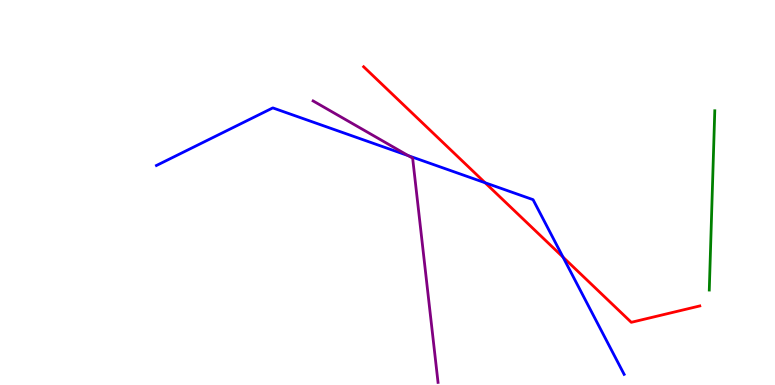[{'lines': ['blue', 'red'], 'intersections': [{'x': 6.26, 'y': 5.25}, {'x': 7.26, 'y': 3.32}]}, {'lines': ['green', 'red'], 'intersections': []}, {'lines': ['purple', 'red'], 'intersections': []}, {'lines': ['blue', 'green'], 'intersections': []}, {'lines': ['blue', 'purple'], 'intersections': [{'x': 5.27, 'y': 5.96}]}, {'lines': ['green', 'purple'], 'intersections': []}]